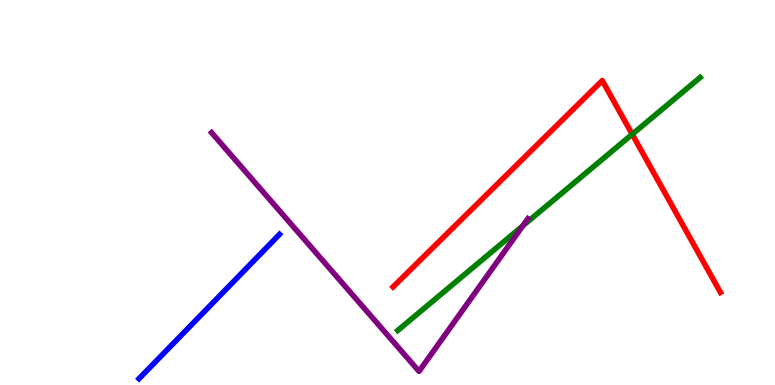[{'lines': ['blue', 'red'], 'intersections': []}, {'lines': ['green', 'red'], 'intersections': [{'x': 8.16, 'y': 6.51}]}, {'lines': ['purple', 'red'], 'intersections': []}, {'lines': ['blue', 'green'], 'intersections': []}, {'lines': ['blue', 'purple'], 'intersections': []}, {'lines': ['green', 'purple'], 'intersections': [{'x': 6.75, 'y': 4.13}]}]